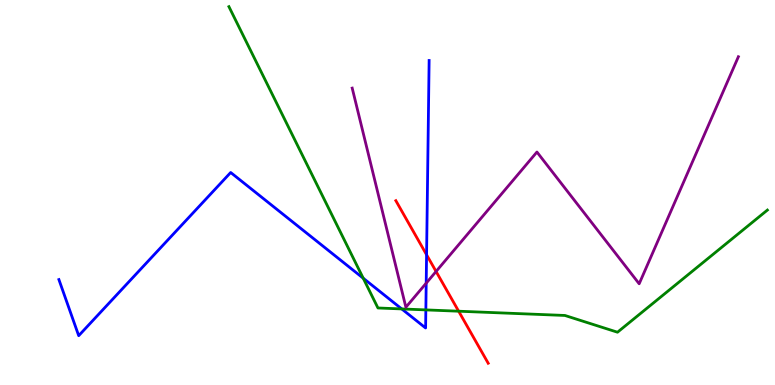[{'lines': ['blue', 'red'], 'intersections': [{'x': 5.5, 'y': 3.38}]}, {'lines': ['green', 'red'], 'intersections': [{'x': 5.92, 'y': 1.92}]}, {'lines': ['purple', 'red'], 'intersections': [{'x': 5.63, 'y': 2.95}]}, {'lines': ['blue', 'green'], 'intersections': [{'x': 4.69, 'y': 2.77}, {'x': 5.18, 'y': 1.98}, {'x': 5.49, 'y': 1.95}]}, {'lines': ['blue', 'purple'], 'intersections': [{'x': 5.5, 'y': 2.65}]}, {'lines': ['green', 'purple'], 'intersections': []}]